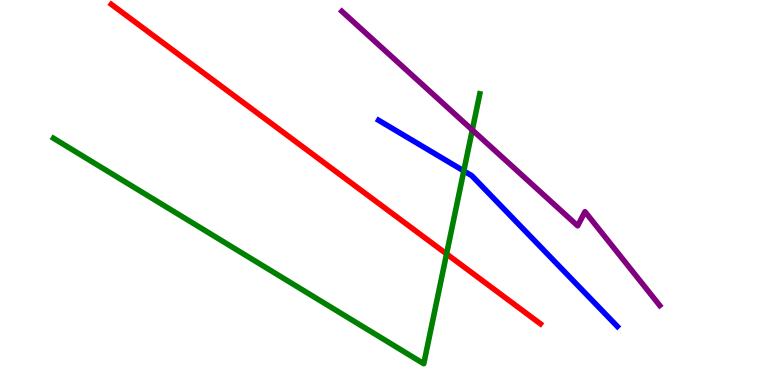[{'lines': ['blue', 'red'], 'intersections': []}, {'lines': ['green', 'red'], 'intersections': [{'x': 5.76, 'y': 3.4}]}, {'lines': ['purple', 'red'], 'intersections': []}, {'lines': ['blue', 'green'], 'intersections': [{'x': 5.98, 'y': 5.56}]}, {'lines': ['blue', 'purple'], 'intersections': []}, {'lines': ['green', 'purple'], 'intersections': [{'x': 6.09, 'y': 6.62}]}]